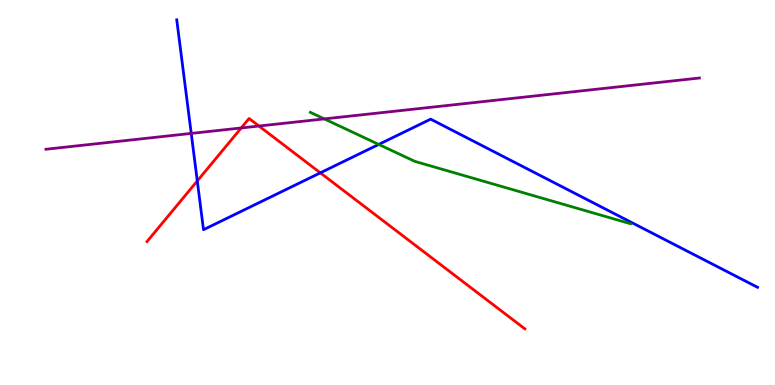[{'lines': ['blue', 'red'], 'intersections': [{'x': 2.55, 'y': 5.3}, {'x': 4.13, 'y': 5.51}]}, {'lines': ['green', 'red'], 'intersections': []}, {'lines': ['purple', 'red'], 'intersections': [{'x': 3.11, 'y': 6.68}, {'x': 3.34, 'y': 6.73}]}, {'lines': ['blue', 'green'], 'intersections': [{'x': 4.89, 'y': 6.25}]}, {'lines': ['blue', 'purple'], 'intersections': [{'x': 2.47, 'y': 6.53}]}, {'lines': ['green', 'purple'], 'intersections': [{'x': 4.18, 'y': 6.91}]}]